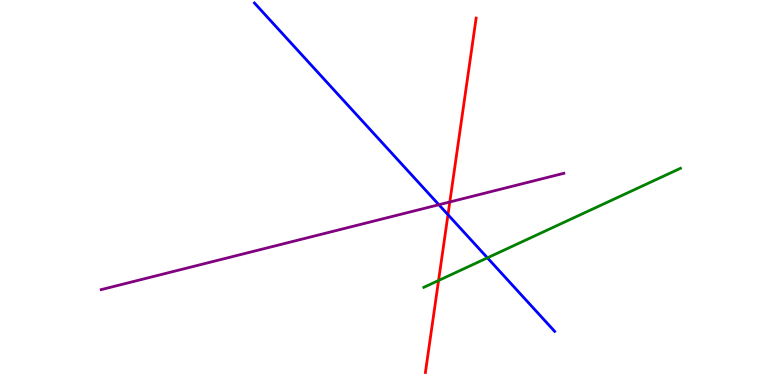[{'lines': ['blue', 'red'], 'intersections': [{'x': 5.78, 'y': 4.42}]}, {'lines': ['green', 'red'], 'intersections': [{'x': 5.66, 'y': 2.71}]}, {'lines': ['purple', 'red'], 'intersections': [{'x': 5.8, 'y': 4.75}]}, {'lines': ['blue', 'green'], 'intersections': [{'x': 6.29, 'y': 3.3}]}, {'lines': ['blue', 'purple'], 'intersections': [{'x': 5.66, 'y': 4.68}]}, {'lines': ['green', 'purple'], 'intersections': []}]